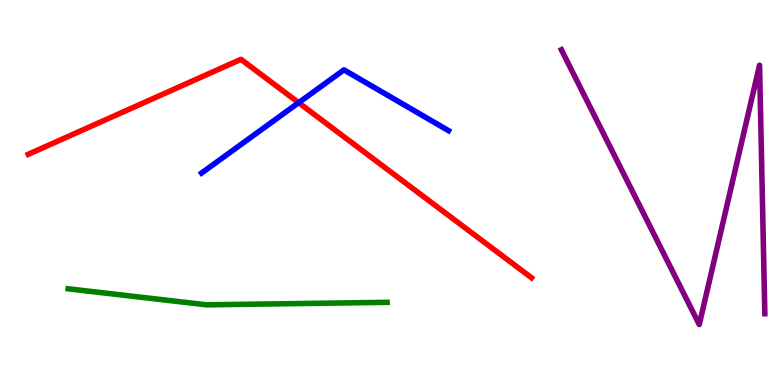[{'lines': ['blue', 'red'], 'intersections': [{'x': 3.85, 'y': 7.33}]}, {'lines': ['green', 'red'], 'intersections': []}, {'lines': ['purple', 'red'], 'intersections': []}, {'lines': ['blue', 'green'], 'intersections': []}, {'lines': ['blue', 'purple'], 'intersections': []}, {'lines': ['green', 'purple'], 'intersections': []}]